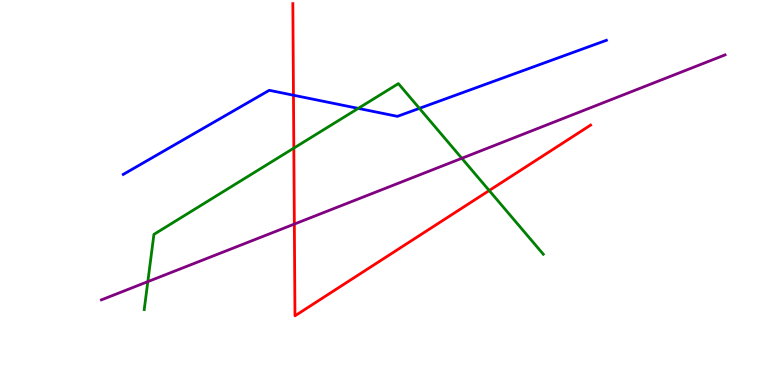[{'lines': ['blue', 'red'], 'intersections': [{'x': 3.79, 'y': 7.53}]}, {'lines': ['green', 'red'], 'intersections': [{'x': 3.79, 'y': 6.15}, {'x': 6.31, 'y': 5.05}]}, {'lines': ['purple', 'red'], 'intersections': [{'x': 3.8, 'y': 4.18}]}, {'lines': ['blue', 'green'], 'intersections': [{'x': 4.62, 'y': 7.18}, {'x': 5.41, 'y': 7.19}]}, {'lines': ['blue', 'purple'], 'intersections': []}, {'lines': ['green', 'purple'], 'intersections': [{'x': 1.91, 'y': 2.68}, {'x': 5.96, 'y': 5.89}]}]